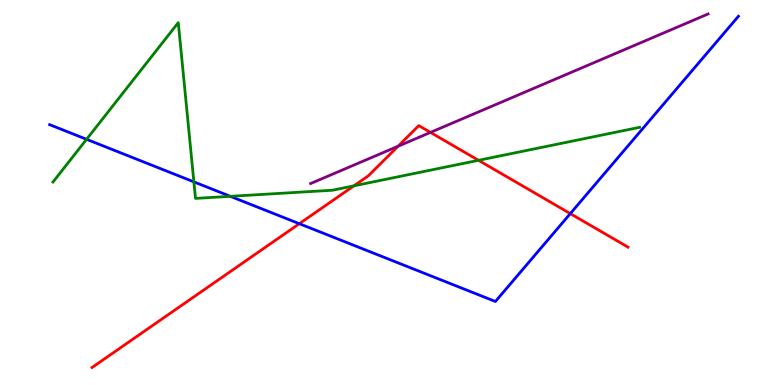[{'lines': ['blue', 'red'], 'intersections': [{'x': 3.86, 'y': 4.19}, {'x': 7.36, 'y': 4.45}]}, {'lines': ['green', 'red'], 'intersections': [{'x': 4.57, 'y': 5.17}, {'x': 6.17, 'y': 5.84}]}, {'lines': ['purple', 'red'], 'intersections': [{'x': 5.14, 'y': 6.2}, {'x': 5.55, 'y': 6.56}]}, {'lines': ['blue', 'green'], 'intersections': [{'x': 1.12, 'y': 6.38}, {'x': 2.5, 'y': 5.28}, {'x': 2.97, 'y': 4.9}]}, {'lines': ['blue', 'purple'], 'intersections': []}, {'lines': ['green', 'purple'], 'intersections': []}]